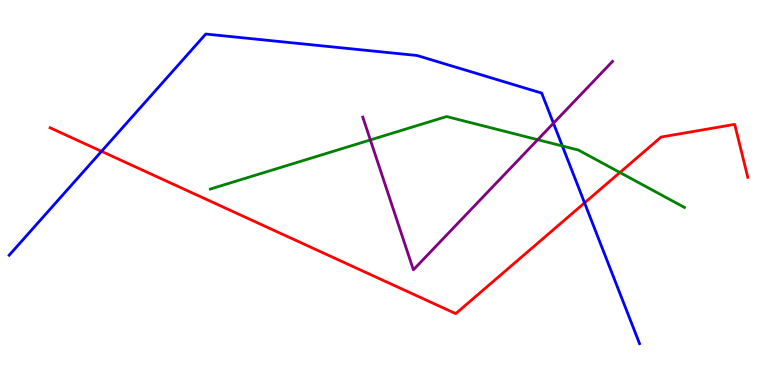[{'lines': ['blue', 'red'], 'intersections': [{'x': 1.31, 'y': 6.07}, {'x': 7.54, 'y': 4.73}]}, {'lines': ['green', 'red'], 'intersections': [{'x': 8.0, 'y': 5.52}]}, {'lines': ['purple', 'red'], 'intersections': []}, {'lines': ['blue', 'green'], 'intersections': [{'x': 7.26, 'y': 6.21}]}, {'lines': ['blue', 'purple'], 'intersections': [{'x': 7.14, 'y': 6.8}]}, {'lines': ['green', 'purple'], 'intersections': [{'x': 4.78, 'y': 6.37}, {'x': 6.94, 'y': 6.37}]}]